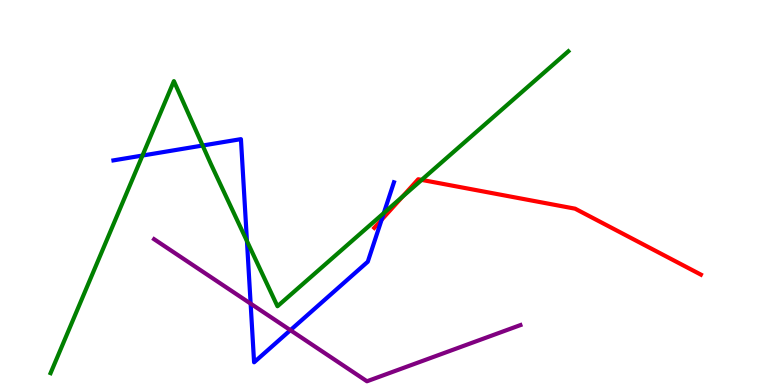[{'lines': ['blue', 'red'], 'intersections': [{'x': 4.92, 'y': 4.29}]}, {'lines': ['green', 'red'], 'intersections': [{'x': 5.19, 'y': 4.89}, {'x': 5.44, 'y': 5.33}]}, {'lines': ['purple', 'red'], 'intersections': []}, {'lines': ['blue', 'green'], 'intersections': [{'x': 1.84, 'y': 5.96}, {'x': 2.61, 'y': 6.22}, {'x': 3.19, 'y': 3.74}, {'x': 4.95, 'y': 4.47}]}, {'lines': ['blue', 'purple'], 'intersections': [{'x': 3.23, 'y': 2.11}, {'x': 3.75, 'y': 1.42}]}, {'lines': ['green', 'purple'], 'intersections': []}]